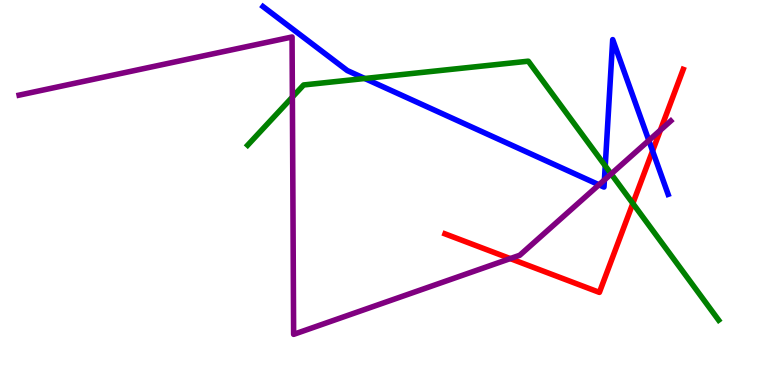[{'lines': ['blue', 'red'], 'intersections': [{'x': 8.42, 'y': 6.08}]}, {'lines': ['green', 'red'], 'intersections': [{'x': 8.17, 'y': 4.72}]}, {'lines': ['purple', 'red'], 'intersections': [{'x': 6.58, 'y': 3.28}, {'x': 8.52, 'y': 6.62}]}, {'lines': ['blue', 'green'], 'intersections': [{'x': 4.71, 'y': 7.96}, {'x': 7.81, 'y': 5.69}]}, {'lines': ['blue', 'purple'], 'intersections': [{'x': 7.73, 'y': 5.2}, {'x': 7.8, 'y': 5.33}, {'x': 8.37, 'y': 6.35}]}, {'lines': ['green', 'purple'], 'intersections': [{'x': 3.77, 'y': 7.48}, {'x': 7.89, 'y': 5.48}]}]